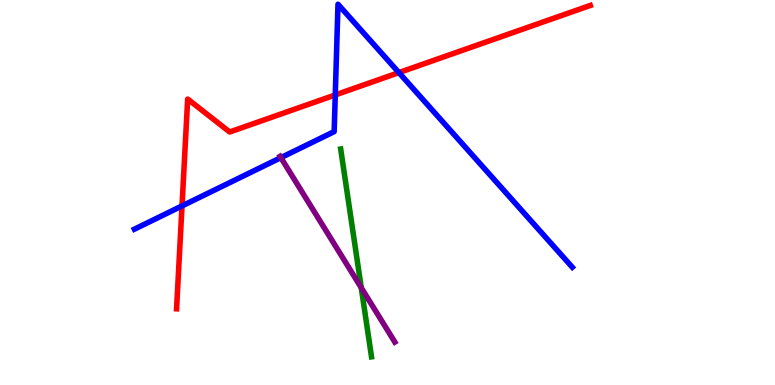[{'lines': ['blue', 'red'], 'intersections': [{'x': 2.35, 'y': 4.65}, {'x': 4.33, 'y': 7.53}, {'x': 5.15, 'y': 8.11}]}, {'lines': ['green', 'red'], 'intersections': []}, {'lines': ['purple', 'red'], 'intersections': []}, {'lines': ['blue', 'green'], 'intersections': []}, {'lines': ['blue', 'purple'], 'intersections': [{'x': 3.62, 'y': 5.91}]}, {'lines': ['green', 'purple'], 'intersections': [{'x': 4.66, 'y': 2.53}]}]